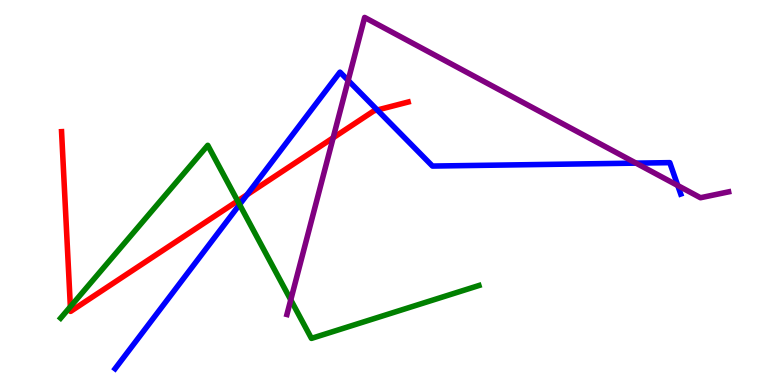[{'lines': ['blue', 'red'], 'intersections': [{'x': 3.19, 'y': 4.94}, {'x': 4.87, 'y': 7.14}]}, {'lines': ['green', 'red'], 'intersections': [{'x': 0.908, 'y': 2.03}, {'x': 3.07, 'y': 4.78}]}, {'lines': ['purple', 'red'], 'intersections': [{'x': 4.3, 'y': 6.42}]}, {'lines': ['blue', 'green'], 'intersections': [{'x': 3.09, 'y': 4.69}]}, {'lines': ['blue', 'purple'], 'intersections': [{'x': 4.49, 'y': 7.91}, {'x': 8.21, 'y': 5.76}, {'x': 8.75, 'y': 5.18}]}, {'lines': ['green', 'purple'], 'intersections': [{'x': 3.75, 'y': 2.21}]}]